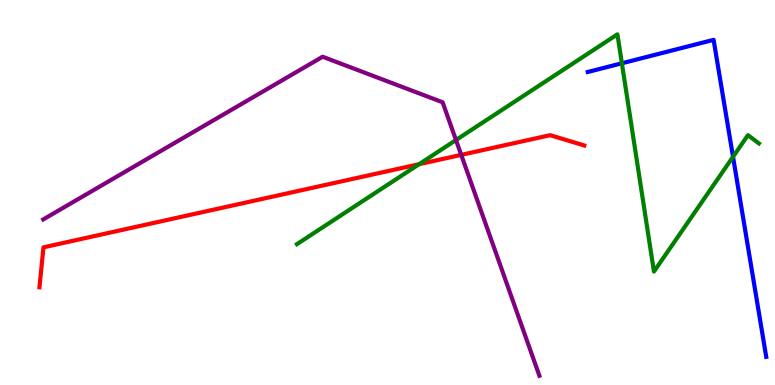[{'lines': ['blue', 'red'], 'intersections': []}, {'lines': ['green', 'red'], 'intersections': [{'x': 5.41, 'y': 5.74}]}, {'lines': ['purple', 'red'], 'intersections': [{'x': 5.95, 'y': 5.98}]}, {'lines': ['blue', 'green'], 'intersections': [{'x': 8.02, 'y': 8.36}, {'x': 9.46, 'y': 5.93}]}, {'lines': ['blue', 'purple'], 'intersections': []}, {'lines': ['green', 'purple'], 'intersections': [{'x': 5.88, 'y': 6.36}]}]